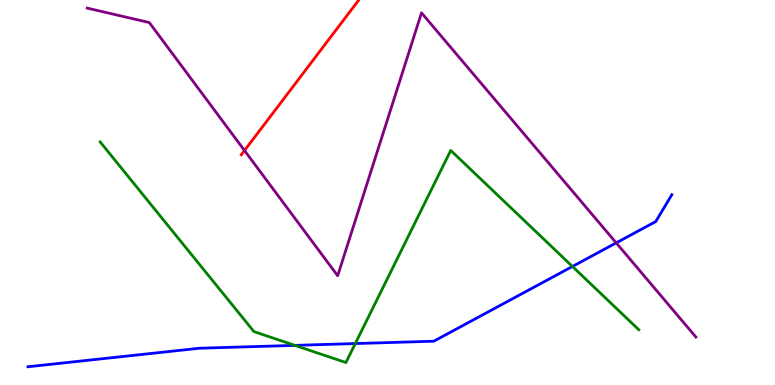[{'lines': ['blue', 'red'], 'intersections': []}, {'lines': ['green', 'red'], 'intersections': []}, {'lines': ['purple', 'red'], 'intersections': [{'x': 3.15, 'y': 6.09}]}, {'lines': ['blue', 'green'], 'intersections': [{'x': 3.81, 'y': 1.03}, {'x': 4.58, 'y': 1.08}, {'x': 7.39, 'y': 3.08}]}, {'lines': ['blue', 'purple'], 'intersections': [{'x': 7.95, 'y': 3.69}]}, {'lines': ['green', 'purple'], 'intersections': []}]